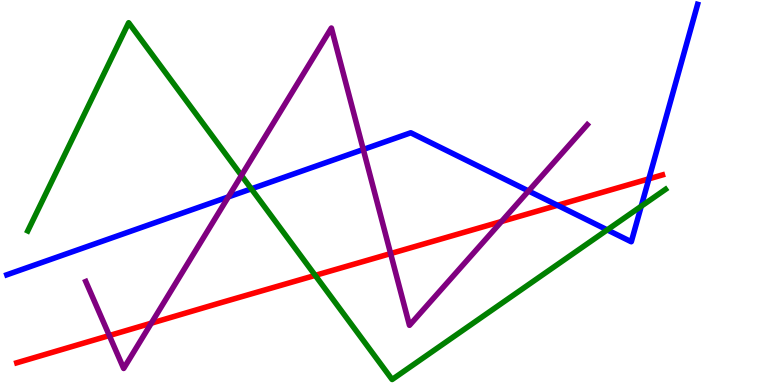[{'lines': ['blue', 'red'], 'intersections': [{'x': 7.19, 'y': 4.67}, {'x': 8.37, 'y': 5.35}]}, {'lines': ['green', 'red'], 'intersections': [{'x': 4.07, 'y': 2.85}]}, {'lines': ['purple', 'red'], 'intersections': [{'x': 1.41, 'y': 1.28}, {'x': 1.95, 'y': 1.61}, {'x': 5.04, 'y': 3.41}, {'x': 6.47, 'y': 4.25}]}, {'lines': ['blue', 'green'], 'intersections': [{'x': 3.24, 'y': 5.1}, {'x': 7.84, 'y': 4.03}, {'x': 8.27, 'y': 4.64}]}, {'lines': ['blue', 'purple'], 'intersections': [{'x': 2.95, 'y': 4.89}, {'x': 4.69, 'y': 6.12}, {'x': 6.82, 'y': 5.04}]}, {'lines': ['green', 'purple'], 'intersections': [{'x': 3.12, 'y': 5.44}]}]